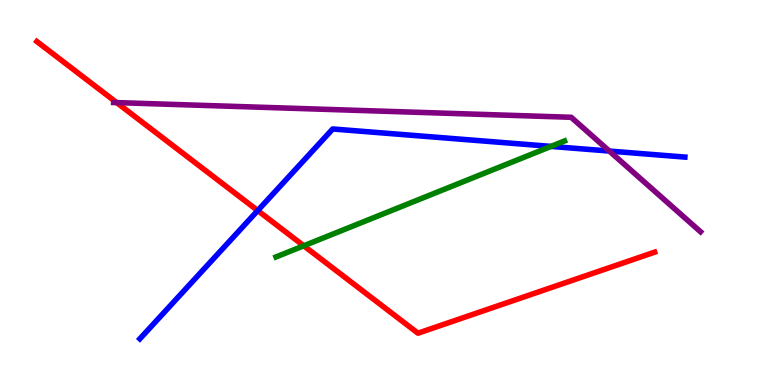[{'lines': ['blue', 'red'], 'intersections': [{'x': 3.33, 'y': 4.53}]}, {'lines': ['green', 'red'], 'intersections': [{'x': 3.92, 'y': 3.62}]}, {'lines': ['purple', 'red'], 'intersections': [{'x': 1.51, 'y': 7.34}]}, {'lines': ['blue', 'green'], 'intersections': [{'x': 7.11, 'y': 6.2}]}, {'lines': ['blue', 'purple'], 'intersections': [{'x': 7.86, 'y': 6.08}]}, {'lines': ['green', 'purple'], 'intersections': []}]